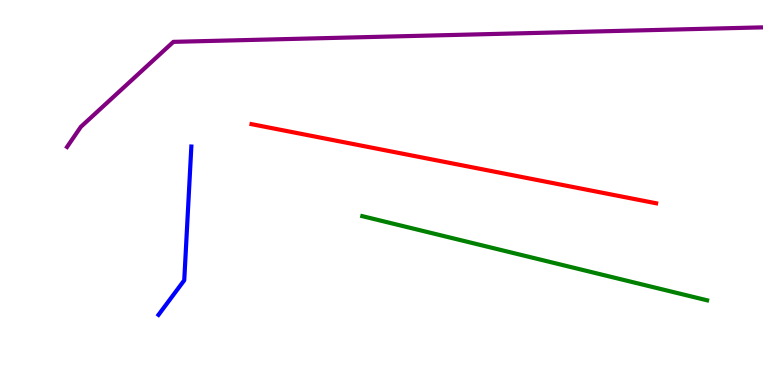[{'lines': ['blue', 'red'], 'intersections': []}, {'lines': ['green', 'red'], 'intersections': []}, {'lines': ['purple', 'red'], 'intersections': []}, {'lines': ['blue', 'green'], 'intersections': []}, {'lines': ['blue', 'purple'], 'intersections': []}, {'lines': ['green', 'purple'], 'intersections': []}]